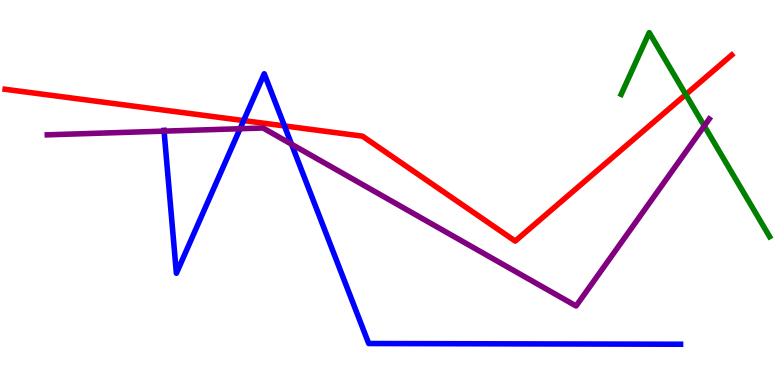[{'lines': ['blue', 'red'], 'intersections': [{'x': 3.14, 'y': 6.87}, {'x': 3.67, 'y': 6.73}]}, {'lines': ['green', 'red'], 'intersections': [{'x': 8.85, 'y': 7.55}]}, {'lines': ['purple', 'red'], 'intersections': []}, {'lines': ['blue', 'green'], 'intersections': []}, {'lines': ['blue', 'purple'], 'intersections': [{'x': 2.12, 'y': 6.59}, {'x': 3.1, 'y': 6.66}, {'x': 3.76, 'y': 6.25}]}, {'lines': ['green', 'purple'], 'intersections': [{'x': 9.09, 'y': 6.73}]}]